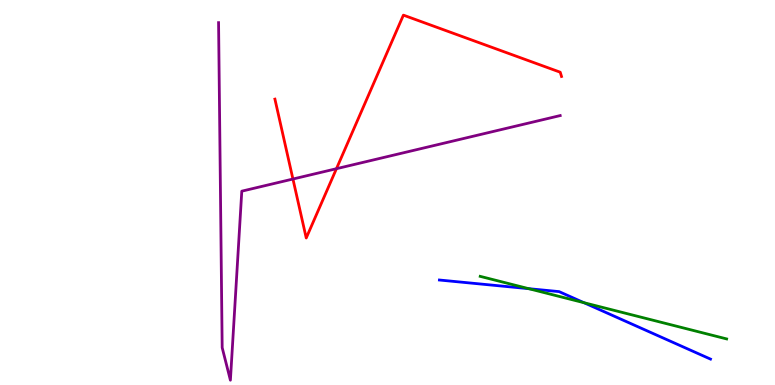[{'lines': ['blue', 'red'], 'intersections': []}, {'lines': ['green', 'red'], 'intersections': []}, {'lines': ['purple', 'red'], 'intersections': [{'x': 3.78, 'y': 5.35}, {'x': 4.34, 'y': 5.62}]}, {'lines': ['blue', 'green'], 'intersections': [{'x': 6.82, 'y': 2.5}, {'x': 7.53, 'y': 2.14}]}, {'lines': ['blue', 'purple'], 'intersections': []}, {'lines': ['green', 'purple'], 'intersections': []}]